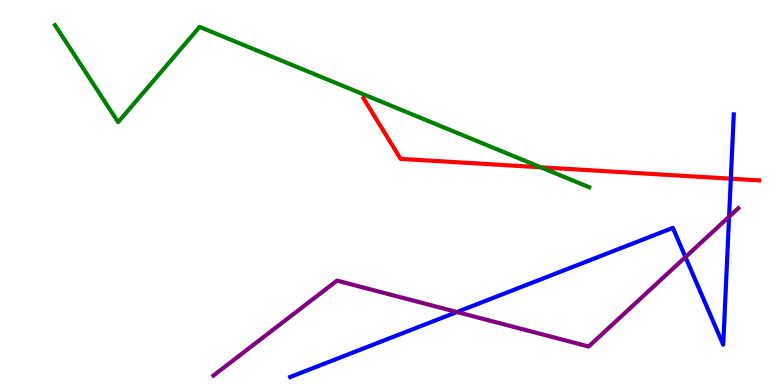[{'lines': ['blue', 'red'], 'intersections': [{'x': 9.43, 'y': 5.36}]}, {'lines': ['green', 'red'], 'intersections': [{'x': 6.98, 'y': 5.65}]}, {'lines': ['purple', 'red'], 'intersections': []}, {'lines': ['blue', 'green'], 'intersections': []}, {'lines': ['blue', 'purple'], 'intersections': [{'x': 5.9, 'y': 1.9}, {'x': 8.84, 'y': 3.32}, {'x': 9.41, 'y': 4.37}]}, {'lines': ['green', 'purple'], 'intersections': []}]